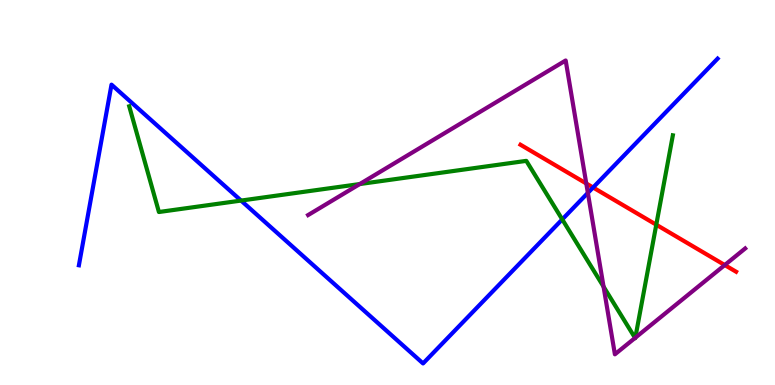[{'lines': ['blue', 'red'], 'intersections': [{'x': 7.65, 'y': 5.13}]}, {'lines': ['green', 'red'], 'intersections': [{'x': 8.47, 'y': 4.16}]}, {'lines': ['purple', 'red'], 'intersections': [{'x': 7.56, 'y': 5.23}, {'x': 9.35, 'y': 3.12}]}, {'lines': ['blue', 'green'], 'intersections': [{'x': 3.11, 'y': 4.79}, {'x': 7.25, 'y': 4.3}]}, {'lines': ['blue', 'purple'], 'intersections': [{'x': 7.59, 'y': 4.99}]}, {'lines': ['green', 'purple'], 'intersections': [{'x': 4.64, 'y': 5.22}, {'x': 7.79, 'y': 2.55}, {'x': 8.19, 'y': 1.22}, {'x': 8.2, 'y': 1.23}]}]